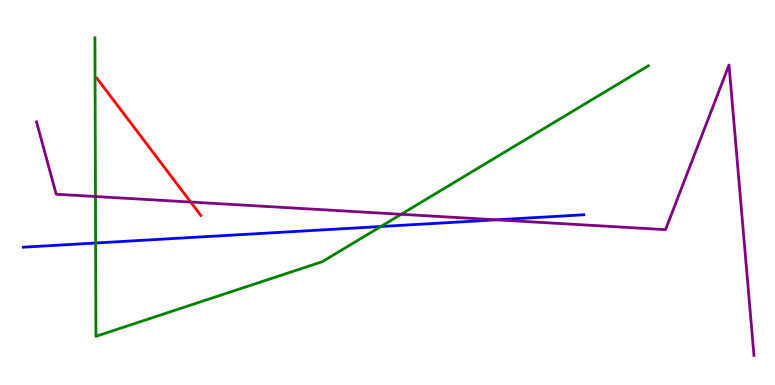[{'lines': ['blue', 'red'], 'intersections': []}, {'lines': ['green', 'red'], 'intersections': []}, {'lines': ['purple', 'red'], 'intersections': [{'x': 2.46, 'y': 4.75}]}, {'lines': ['blue', 'green'], 'intersections': [{'x': 1.23, 'y': 3.69}, {'x': 4.91, 'y': 4.12}]}, {'lines': ['blue', 'purple'], 'intersections': [{'x': 6.41, 'y': 4.29}]}, {'lines': ['green', 'purple'], 'intersections': [{'x': 1.23, 'y': 4.9}, {'x': 5.18, 'y': 4.43}]}]